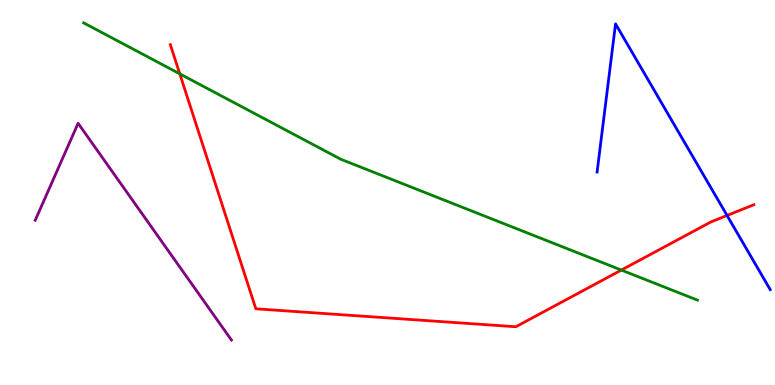[{'lines': ['blue', 'red'], 'intersections': [{'x': 9.38, 'y': 4.4}]}, {'lines': ['green', 'red'], 'intersections': [{'x': 2.32, 'y': 8.08}, {'x': 8.02, 'y': 2.99}]}, {'lines': ['purple', 'red'], 'intersections': []}, {'lines': ['blue', 'green'], 'intersections': []}, {'lines': ['blue', 'purple'], 'intersections': []}, {'lines': ['green', 'purple'], 'intersections': []}]